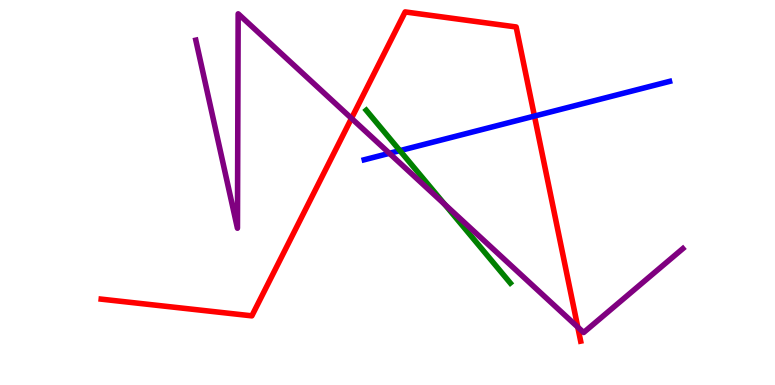[{'lines': ['blue', 'red'], 'intersections': [{'x': 6.9, 'y': 6.98}]}, {'lines': ['green', 'red'], 'intersections': []}, {'lines': ['purple', 'red'], 'intersections': [{'x': 4.54, 'y': 6.93}, {'x': 7.46, 'y': 1.5}]}, {'lines': ['blue', 'green'], 'intersections': [{'x': 5.16, 'y': 6.09}]}, {'lines': ['blue', 'purple'], 'intersections': [{'x': 5.02, 'y': 6.02}]}, {'lines': ['green', 'purple'], 'intersections': [{'x': 5.74, 'y': 4.69}]}]